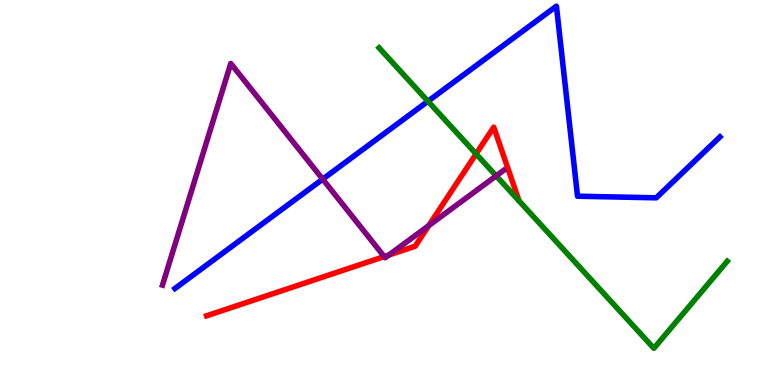[{'lines': ['blue', 'red'], 'intersections': []}, {'lines': ['green', 'red'], 'intersections': [{'x': 6.14, 'y': 6.0}]}, {'lines': ['purple', 'red'], 'intersections': [{'x': 4.96, 'y': 3.34}, {'x': 5.02, 'y': 3.38}, {'x': 5.53, 'y': 4.14}]}, {'lines': ['blue', 'green'], 'intersections': [{'x': 5.52, 'y': 7.37}]}, {'lines': ['blue', 'purple'], 'intersections': [{'x': 4.16, 'y': 5.35}]}, {'lines': ['green', 'purple'], 'intersections': [{'x': 6.4, 'y': 5.43}]}]